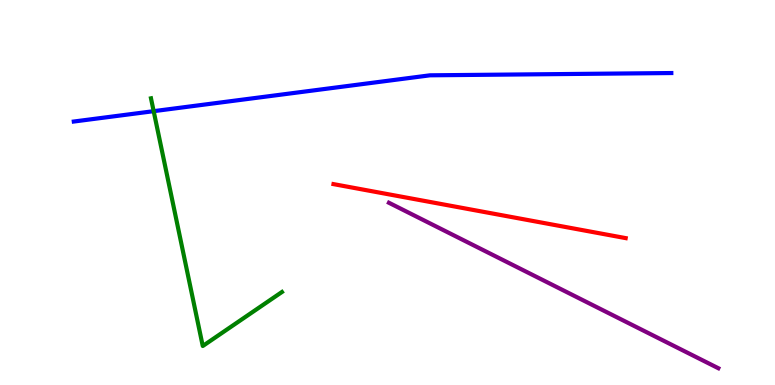[{'lines': ['blue', 'red'], 'intersections': []}, {'lines': ['green', 'red'], 'intersections': []}, {'lines': ['purple', 'red'], 'intersections': []}, {'lines': ['blue', 'green'], 'intersections': [{'x': 1.98, 'y': 7.11}]}, {'lines': ['blue', 'purple'], 'intersections': []}, {'lines': ['green', 'purple'], 'intersections': []}]